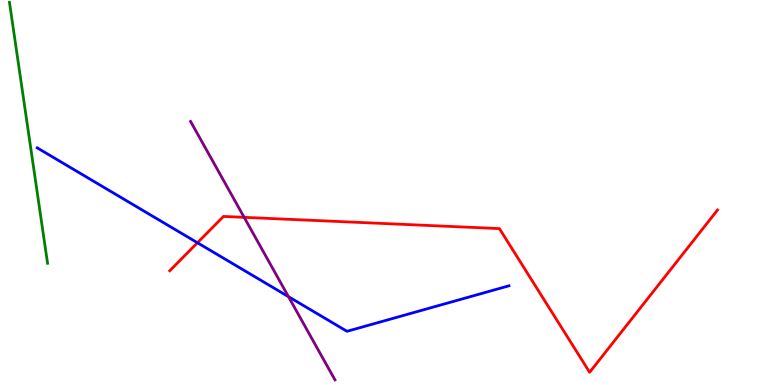[{'lines': ['blue', 'red'], 'intersections': [{'x': 2.55, 'y': 3.69}]}, {'lines': ['green', 'red'], 'intersections': []}, {'lines': ['purple', 'red'], 'intersections': [{'x': 3.15, 'y': 4.35}]}, {'lines': ['blue', 'green'], 'intersections': []}, {'lines': ['blue', 'purple'], 'intersections': [{'x': 3.72, 'y': 2.29}]}, {'lines': ['green', 'purple'], 'intersections': []}]